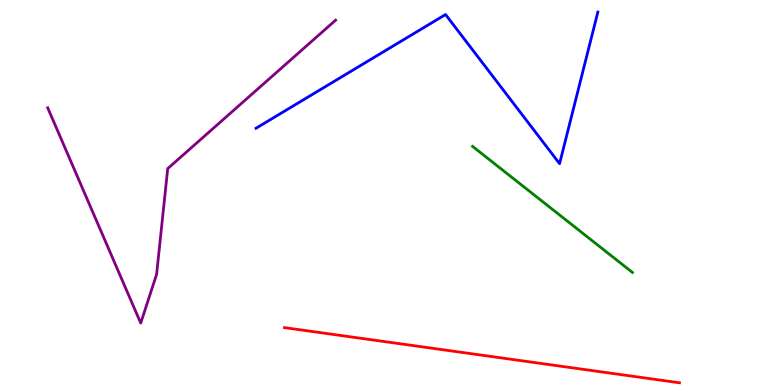[{'lines': ['blue', 'red'], 'intersections': []}, {'lines': ['green', 'red'], 'intersections': []}, {'lines': ['purple', 'red'], 'intersections': []}, {'lines': ['blue', 'green'], 'intersections': []}, {'lines': ['blue', 'purple'], 'intersections': []}, {'lines': ['green', 'purple'], 'intersections': []}]